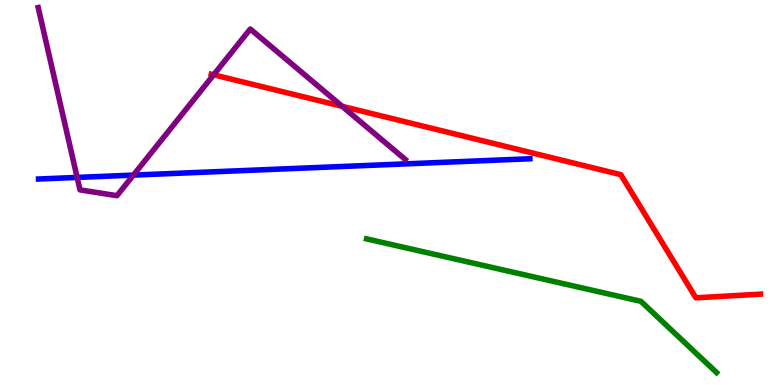[{'lines': ['blue', 'red'], 'intersections': []}, {'lines': ['green', 'red'], 'intersections': []}, {'lines': ['purple', 'red'], 'intersections': [{'x': 2.76, 'y': 8.06}, {'x': 4.41, 'y': 7.24}]}, {'lines': ['blue', 'green'], 'intersections': []}, {'lines': ['blue', 'purple'], 'intersections': [{'x': 0.995, 'y': 5.39}, {'x': 1.72, 'y': 5.45}]}, {'lines': ['green', 'purple'], 'intersections': []}]